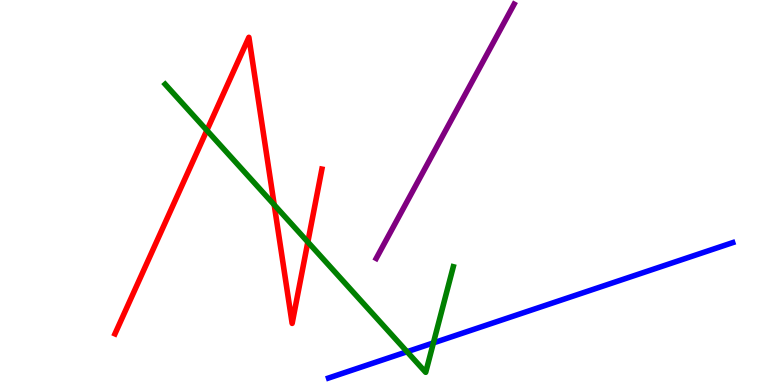[{'lines': ['blue', 'red'], 'intersections': []}, {'lines': ['green', 'red'], 'intersections': [{'x': 2.67, 'y': 6.61}, {'x': 3.54, 'y': 4.68}, {'x': 3.97, 'y': 3.71}]}, {'lines': ['purple', 'red'], 'intersections': []}, {'lines': ['blue', 'green'], 'intersections': [{'x': 5.25, 'y': 0.864}, {'x': 5.59, 'y': 1.09}]}, {'lines': ['blue', 'purple'], 'intersections': []}, {'lines': ['green', 'purple'], 'intersections': []}]